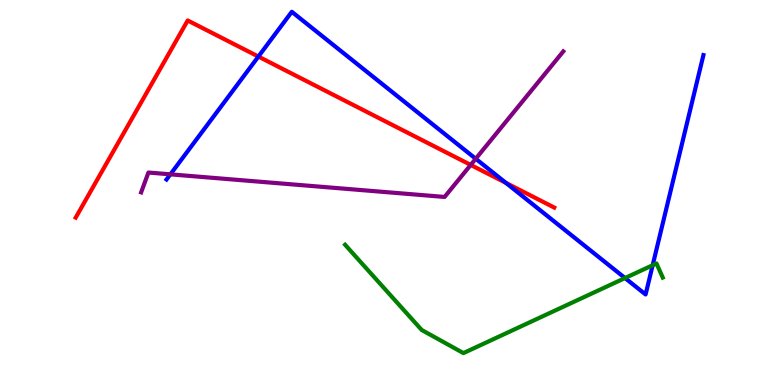[{'lines': ['blue', 'red'], 'intersections': [{'x': 3.33, 'y': 8.53}, {'x': 6.53, 'y': 5.25}]}, {'lines': ['green', 'red'], 'intersections': []}, {'lines': ['purple', 'red'], 'intersections': [{'x': 6.07, 'y': 5.72}]}, {'lines': ['blue', 'green'], 'intersections': [{'x': 8.06, 'y': 2.78}, {'x': 8.42, 'y': 3.11}]}, {'lines': ['blue', 'purple'], 'intersections': [{'x': 2.2, 'y': 5.47}, {'x': 6.14, 'y': 5.88}]}, {'lines': ['green', 'purple'], 'intersections': []}]